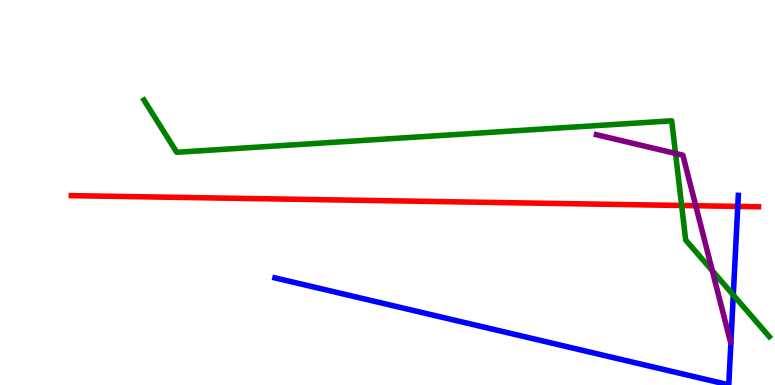[{'lines': ['blue', 'red'], 'intersections': [{'x': 9.52, 'y': 4.64}]}, {'lines': ['green', 'red'], 'intersections': [{'x': 8.8, 'y': 4.66}]}, {'lines': ['purple', 'red'], 'intersections': [{'x': 8.98, 'y': 4.66}]}, {'lines': ['blue', 'green'], 'intersections': [{'x': 9.46, 'y': 2.34}]}, {'lines': ['blue', 'purple'], 'intersections': []}, {'lines': ['green', 'purple'], 'intersections': [{'x': 8.72, 'y': 6.01}, {'x': 9.19, 'y': 2.97}]}]